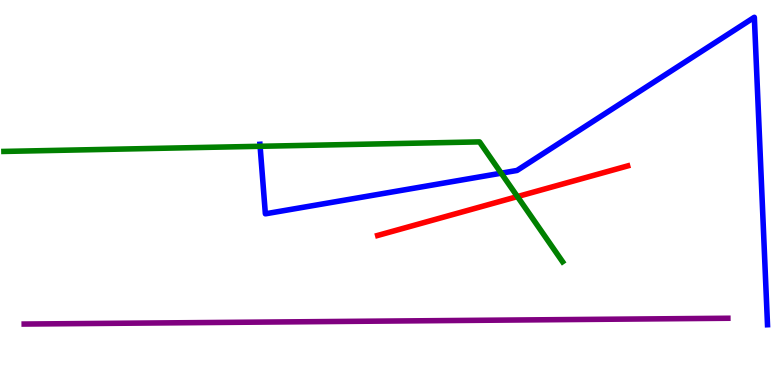[{'lines': ['blue', 'red'], 'intersections': []}, {'lines': ['green', 'red'], 'intersections': [{'x': 6.68, 'y': 4.89}]}, {'lines': ['purple', 'red'], 'intersections': []}, {'lines': ['blue', 'green'], 'intersections': [{'x': 3.36, 'y': 6.2}, {'x': 6.47, 'y': 5.5}]}, {'lines': ['blue', 'purple'], 'intersections': []}, {'lines': ['green', 'purple'], 'intersections': []}]